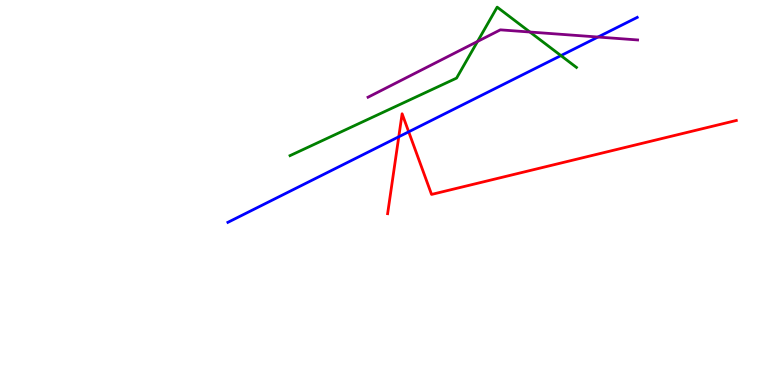[{'lines': ['blue', 'red'], 'intersections': [{'x': 5.15, 'y': 6.45}, {'x': 5.27, 'y': 6.58}]}, {'lines': ['green', 'red'], 'intersections': []}, {'lines': ['purple', 'red'], 'intersections': []}, {'lines': ['blue', 'green'], 'intersections': [{'x': 7.24, 'y': 8.56}]}, {'lines': ['blue', 'purple'], 'intersections': [{'x': 7.72, 'y': 9.04}]}, {'lines': ['green', 'purple'], 'intersections': [{'x': 6.16, 'y': 8.92}, {'x': 6.84, 'y': 9.17}]}]